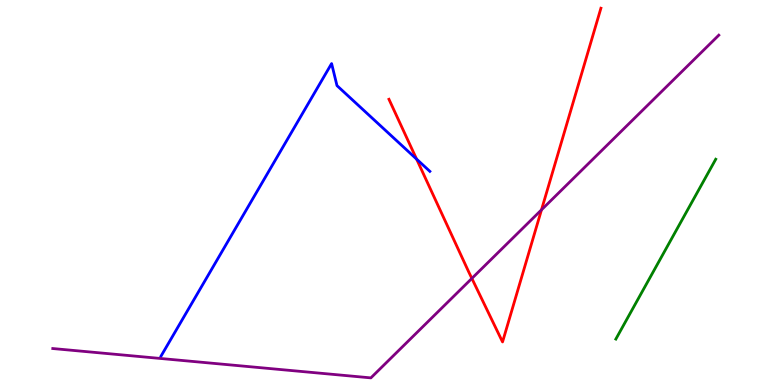[{'lines': ['blue', 'red'], 'intersections': [{'x': 5.38, 'y': 5.87}]}, {'lines': ['green', 'red'], 'intersections': []}, {'lines': ['purple', 'red'], 'intersections': [{'x': 6.09, 'y': 2.77}, {'x': 6.99, 'y': 4.55}]}, {'lines': ['blue', 'green'], 'intersections': []}, {'lines': ['blue', 'purple'], 'intersections': []}, {'lines': ['green', 'purple'], 'intersections': []}]